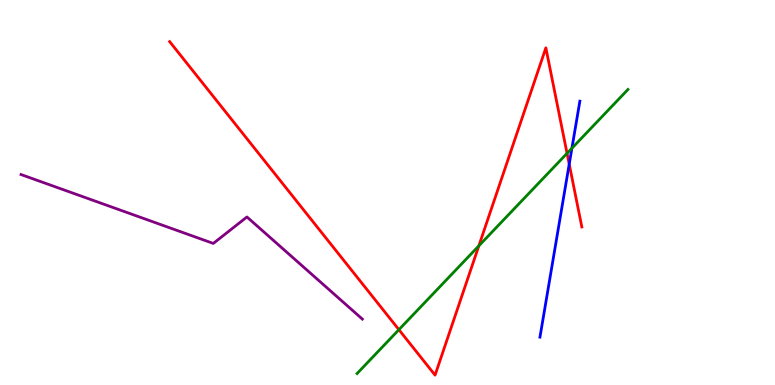[{'lines': ['blue', 'red'], 'intersections': [{'x': 7.34, 'y': 5.74}]}, {'lines': ['green', 'red'], 'intersections': [{'x': 5.15, 'y': 1.44}, {'x': 6.18, 'y': 3.61}, {'x': 7.32, 'y': 6.02}]}, {'lines': ['purple', 'red'], 'intersections': []}, {'lines': ['blue', 'green'], 'intersections': [{'x': 7.38, 'y': 6.15}]}, {'lines': ['blue', 'purple'], 'intersections': []}, {'lines': ['green', 'purple'], 'intersections': []}]